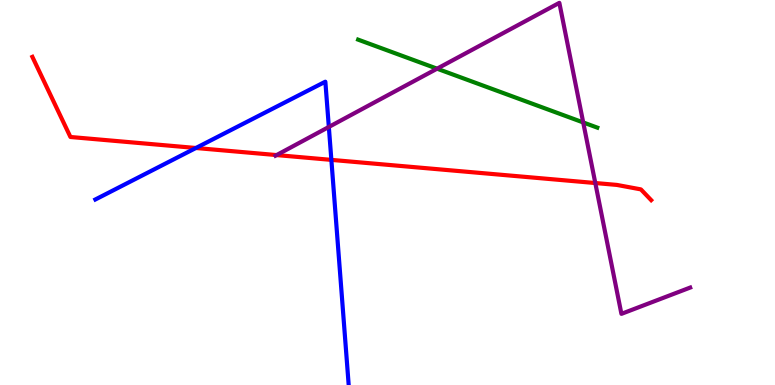[{'lines': ['blue', 'red'], 'intersections': [{'x': 2.53, 'y': 6.16}, {'x': 4.28, 'y': 5.85}]}, {'lines': ['green', 'red'], 'intersections': []}, {'lines': ['purple', 'red'], 'intersections': [{'x': 3.57, 'y': 5.97}, {'x': 7.68, 'y': 5.25}]}, {'lines': ['blue', 'green'], 'intersections': []}, {'lines': ['blue', 'purple'], 'intersections': [{'x': 4.24, 'y': 6.7}]}, {'lines': ['green', 'purple'], 'intersections': [{'x': 5.64, 'y': 8.22}, {'x': 7.53, 'y': 6.82}]}]